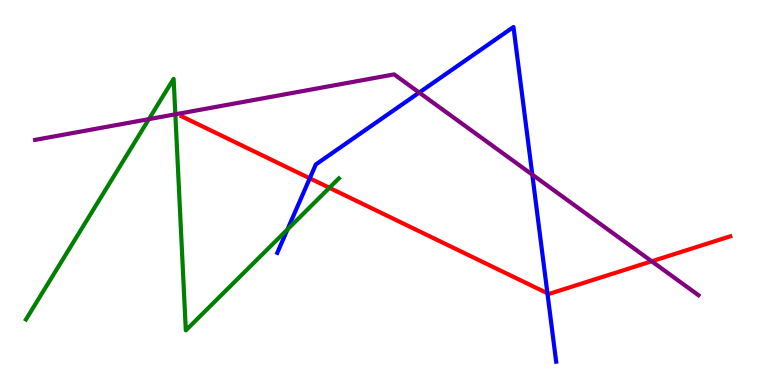[{'lines': ['blue', 'red'], 'intersections': [{'x': 4.0, 'y': 5.37}, {'x': 7.06, 'y': 2.38}]}, {'lines': ['green', 'red'], 'intersections': [{'x': 4.25, 'y': 5.12}]}, {'lines': ['purple', 'red'], 'intersections': [{'x': 8.41, 'y': 3.21}]}, {'lines': ['blue', 'green'], 'intersections': [{'x': 3.71, 'y': 4.04}]}, {'lines': ['blue', 'purple'], 'intersections': [{'x': 5.41, 'y': 7.6}, {'x': 6.87, 'y': 5.46}]}, {'lines': ['green', 'purple'], 'intersections': [{'x': 1.92, 'y': 6.91}, {'x': 2.26, 'y': 7.03}]}]